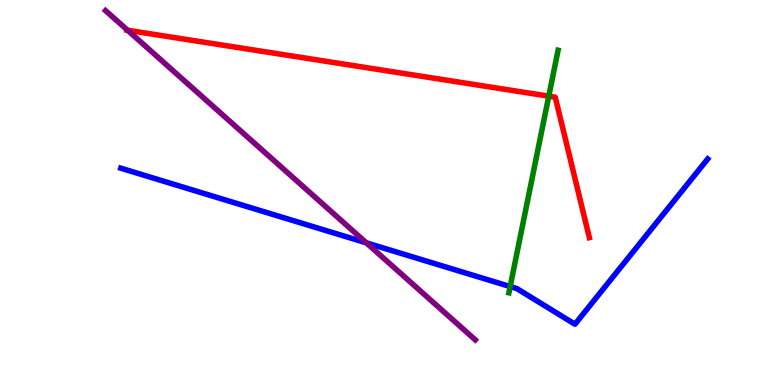[{'lines': ['blue', 'red'], 'intersections': []}, {'lines': ['green', 'red'], 'intersections': [{'x': 7.08, 'y': 7.5}]}, {'lines': ['purple', 'red'], 'intersections': [{'x': 1.65, 'y': 9.21}]}, {'lines': ['blue', 'green'], 'intersections': [{'x': 6.58, 'y': 2.56}]}, {'lines': ['blue', 'purple'], 'intersections': [{'x': 4.73, 'y': 3.69}]}, {'lines': ['green', 'purple'], 'intersections': []}]